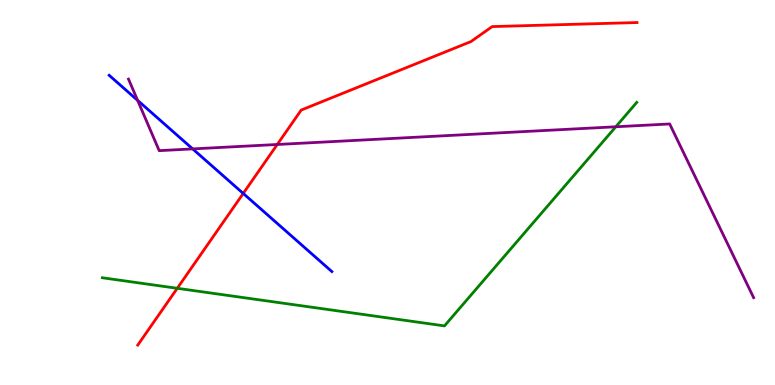[{'lines': ['blue', 'red'], 'intersections': [{'x': 3.14, 'y': 4.98}]}, {'lines': ['green', 'red'], 'intersections': [{'x': 2.29, 'y': 2.51}]}, {'lines': ['purple', 'red'], 'intersections': [{'x': 3.58, 'y': 6.25}]}, {'lines': ['blue', 'green'], 'intersections': []}, {'lines': ['blue', 'purple'], 'intersections': [{'x': 1.78, 'y': 7.39}, {'x': 2.49, 'y': 6.13}]}, {'lines': ['green', 'purple'], 'intersections': [{'x': 7.95, 'y': 6.71}]}]